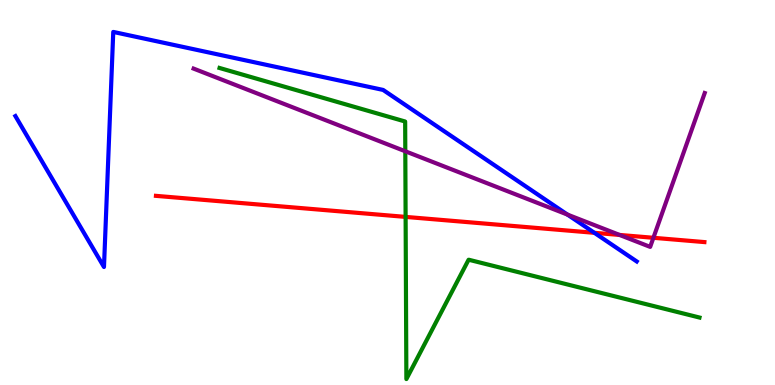[{'lines': ['blue', 'red'], 'intersections': [{'x': 7.67, 'y': 3.95}]}, {'lines': ['green', 'red'], 'intersections': [{'x': 5.23, 'y': 4.37}]}, {'lines': ['purple', 'red'], 'intersections': [{'x': 7.99, 'y': 3.9}, {'x': 8.43, 'y': 3.82}]}, {'lines': ['blue', 'green'], 'intersections': []}, {'lines': ['blue', 'purple'], 'intersections': [{'x': 7.32, 'y': 4.43}]}, {'lines': ['green', 'purple'], 'intersections': [{'x': 5.23, 'y': 6.07}]}]